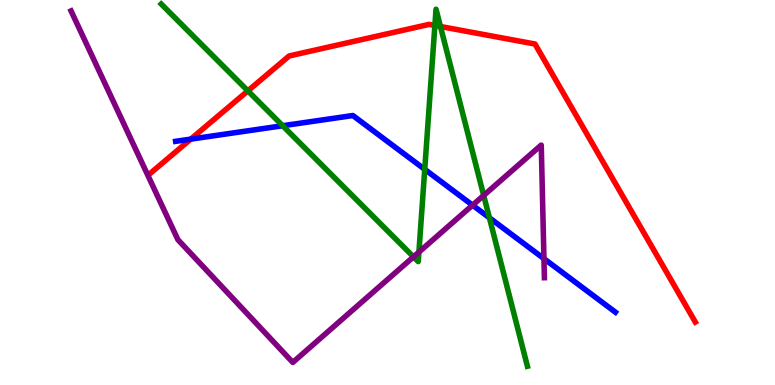[{'lines': ['blue', 'red'], 'intersections': [{'x': 2.46, 'y': 6.39}]}, {'lines': ['green', 'red'], 'intersections': [{'x': 3.2, 'y': 7.64}, {'x': 5.61, 'y': 9.34}, {'x': 5.68, 'y': 9.31}]}, {'lines': ['purple', 'red'], 'intersections': []}, {'lines': ['blue', 'green'], 'intersections': [{'x': 3.65, 'y': 6.73}, {'x': 5.48, 'y': 5.6}, {'x': 6.31, 'y': 4.34}]}, {'lines': ['blue', 'purple'], 'intersections': [{'x': 6.1, 'y': 4.67}, {'x': 7.02, 'y': 3.28}]}, {'lines': ['green', 'purple'], 'intersections': [{'x': 5.34, 'y': 3.33}, {'x': 5.41, 'y': 3.45}, {'x': 6.24, 'y': 4.92}]}]